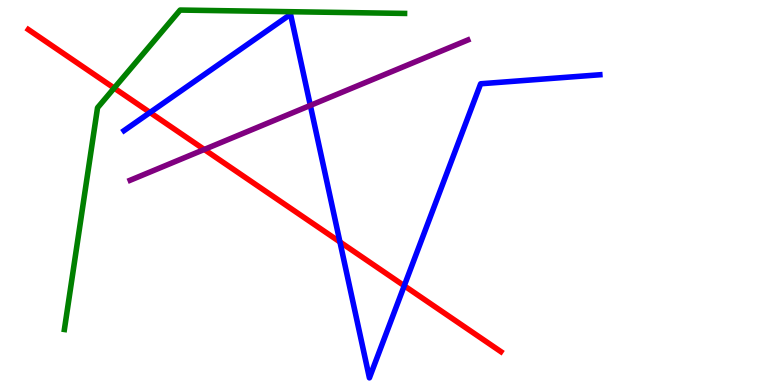[{'lines': ['blue', 'red'], 'intersections': [{'x': 1.94, 'y': 7.08}, {'x': 4.39, 'y': 3.72}, {'x': 5.22, 'y': 2.58}]}, {'lines': ['green', 'red'], 'intersections': [{'x': 1.47, 'y': 7.71}]}, {'lines': ['purple', 'red'], 'intersections': [{'x': 2.64, 'y': 6.12}]}, {'lines': ['blue', 'green'], 'intersections': []}, {'lines': ['blue', 'purple'], 'intersections': [{'x': 4.0, 'y': 7.26}]}, {'lines': ['green', 'purple'], 'intersections': []}]